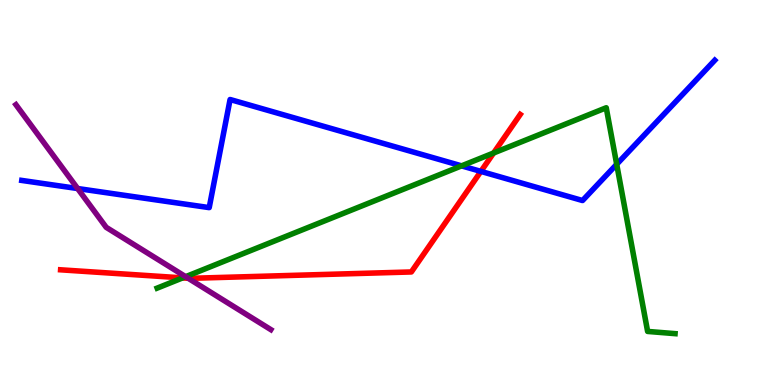[{'lines': ['blue', 'red'], 'intersections': [{'x': 6.2, 'y': 5.55}]}, {'lines': ['green', 'red'], 'intersections': [{'x': 2.36, 'y': 2.78}, {'x': 6.37, 'y': 6.03}]}, {'lines': ['purple', 'red'], 'intersections': [{'x': 2.43, 'y': 2.77}]}, {'lines': ['blue', 'green'], 'intersections': [{'x': 5.96, 'y': 5.69}, {'x': 7.96, 'y': 5.73}]}, {'lines': ['blue', 'purple'], 'intersections': [{'x': 1.0, 'y': 5.1}]}, {'lines': ['green', 'purple'], 'intersections': [{'x': 2.4, 'y': 2.81}]}]